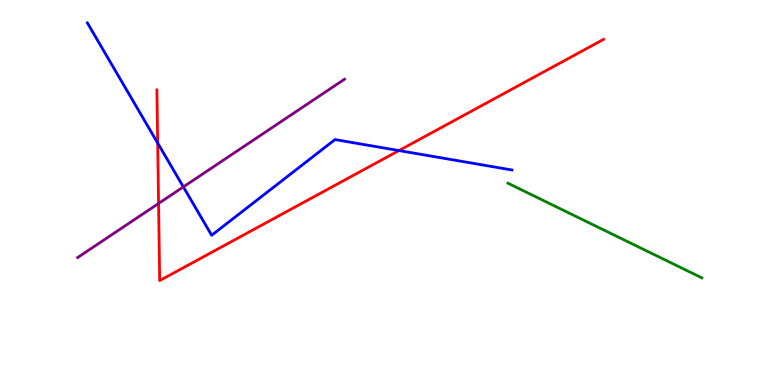[{'lines': ['blue', 'red'], 'intersections': [{'x': 2.03, 'y': 6.29}, {'x': 5.15, 'y': 6.09}]}, {'lines': ['green', 'red'], 'intersections': []}, {'lines': ['purple', 'red'], 'intersections': [{'x': 2.05, 'y': 4.71}]}, {'lines': ['blue', 'green'], 'intersections': []}, {'lines': ['blue', 'purple'], 'intersections': [{'x': 2.37, 'y': 5.15}]}, {'lines': ['green', 'purple'], 'intersections': []}]